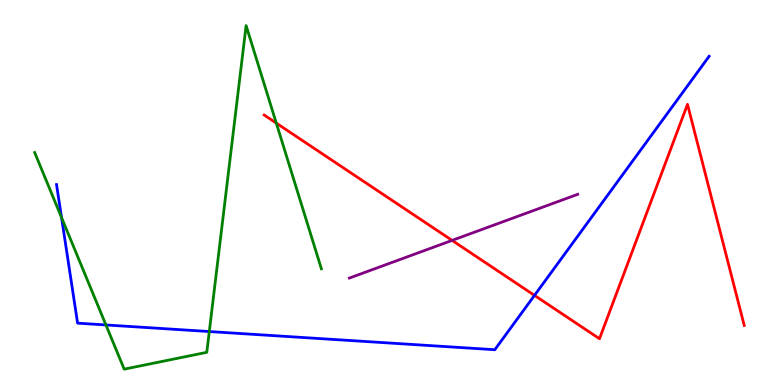[{'lines': ['blue', 'red'], 'intersections': [{'x': 6.9, 'y': 2.33}]}, {'lines': ['green', 'red'], 'intersections': [{'x': 3.57, 'y': 6.8}]}, {'lines': ['purple', 'red'], 'intersections': [{'x': 5.83, 'y': 3.76}]}, {'lines': ['blue', 'green'], 'intersections': [{'x': 0.794, 'y': 4.35}, {'x': 1.37, 'y': 1.56}, {'x': 2.7, 'y': 1.39}]}, {'lines': ['blue', 'purple'], 'intersections': []}, {'lines': ['green', 'purple'], 'intersections': []}]